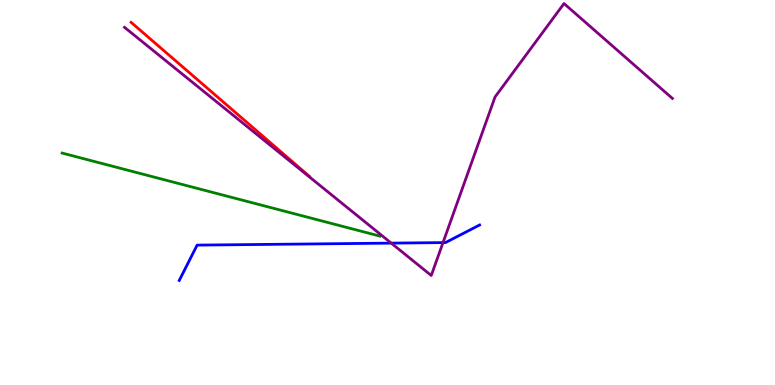[{'lines': ['blue', 'red'], 'intersections': []}, {'lines': ['green', 'red'], 'intersections': []}, {'lines': ['purple', 'red'], 'intersections': []}, {'lines': ['blue', 'green'], 'intersections': []}, {'lines': ['blue', 'purple'], 'intersections': [{'x': 5.05, 'y': 3.68}, {'x': 5.72, 'y': 3.7}]}, {'lines': ['green', 'purple'], 'intersections': []}]